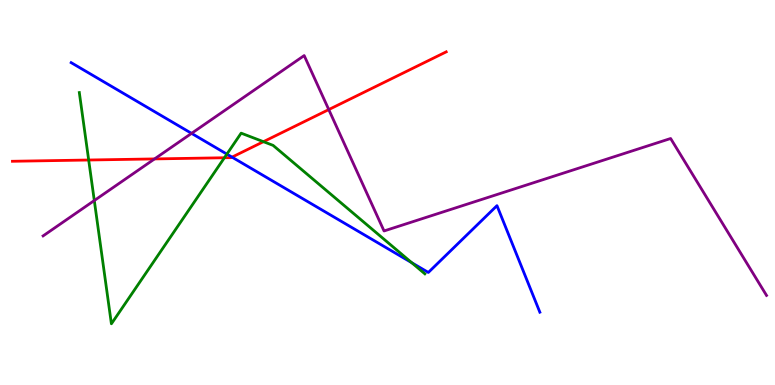[{'lines': ['blue', 'red'], 'intersections': [{'x': 2.99, 'y': 5.92}]}, {'lines': ['green', 'red'], 'intersections': [{'x': 1.14, 'y': 5.84}, {'x': 2.9, 'y': 5.9}, {'x': 3.4, 'y': 6.32}]}, {'lines': ['purple', 'red'], 'intersections': [{'x': 1.99, 'y': 5.87}, {'x': 4.24, 'y': 7.15}]}, {'lines': ['blue', 'green'], 'intersections': [{'x': 2.93, 'y': 6.0}, {'x': 5.31, 'y': 3.18}]}, {'lines': ['blue', 'purple'], 'intersections': [{'x': 2.47, 'y': 6.54}]}, {'lines': ['green', 'purple'], 'intersections': [{'x': 1.22, 'y': 4.79}]}]